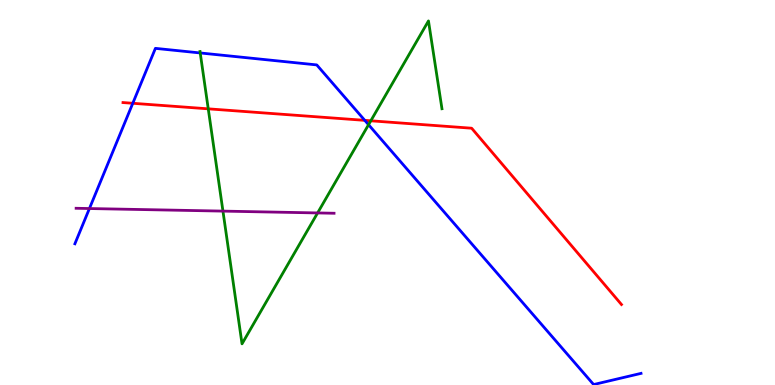[{'lines': ['blue', 'red'], 'intersections': [{'x': 1.71, 'y': 7.32}, {'x': 4.71, 'y': 6.87}]}, {'lines': ['green', 'red'], 'intersections': [{'x': 2.69, 'y': 7.17}, {'x': 4.78, 'y': 6.86}]}, {'lines': ['purple', 'red'], 'intersections': []}, {'lines': ['blue', 'green'], 'intersections': [{'x': 2.58, 'y': 8.62}, {'x': 4.76, 'y': 6.76}]}, {'lines': ['blue', 'purple'], 'intersections': [{'x': 1.15, 'y': 4.58}]}, {'lines': ['green', 'purple'], 'intersections': [{'x': 2.88, 'y': 4.52}, {'x': 4.1, 'y': 4.47}]}]